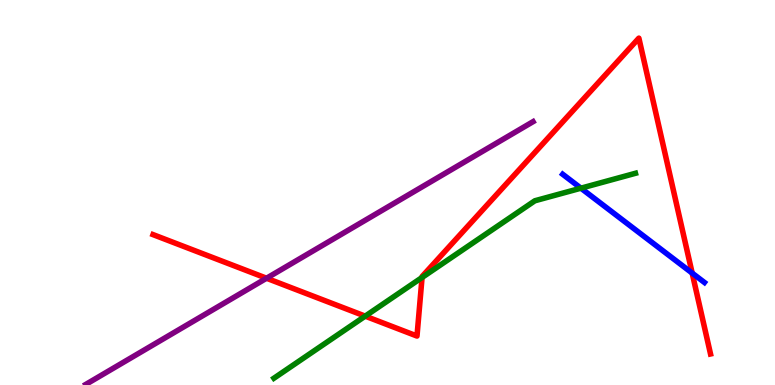[{'lines': ['blue', 'red'], 'intersections': [{'x': 8.93, 'y': 2.91}]}, {'lines': ['green', 'red'], 'intersections': [{'x': 4.71, 'y': 1.79}, {'x': 5.45, 'y': 2.79}]}, {'lines': ['purple', 'red'], 'intersections': [{'x': 3.44, 'y': 2.77}]}, {'lines': ['blue', 'green'], 'intersections': [{'x': 7.5, 'y': 5.11}]}, {'lines': ['blue', 'purple'], 'intersections': []}, {'lines': ['green', 'purple'], 'intersections': []}]